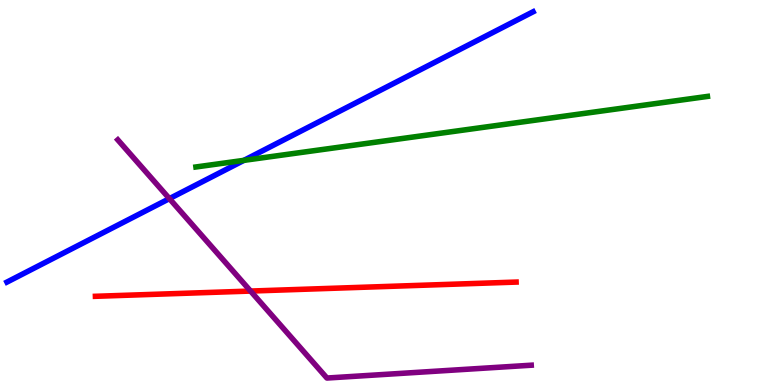[{'lines': ['blue', 'red'], 'intersections': []}, {'lines': ['green', 'red'], 'intersections': []}, {'lines': ['purple', 'red'], 'intersections': [{'x': 3.23, 'y': 2.44}]}, {'lines': ['blue', 'green'], 'intersections': [{'x': 3.15, 'y': 5.83}]}, {'lines': ['blue', 'purple'], 'intersections': [{'x': 2.19, 'y': 4.84}]}, {'lines': ['green', 'purple'], 'intersections': []}]